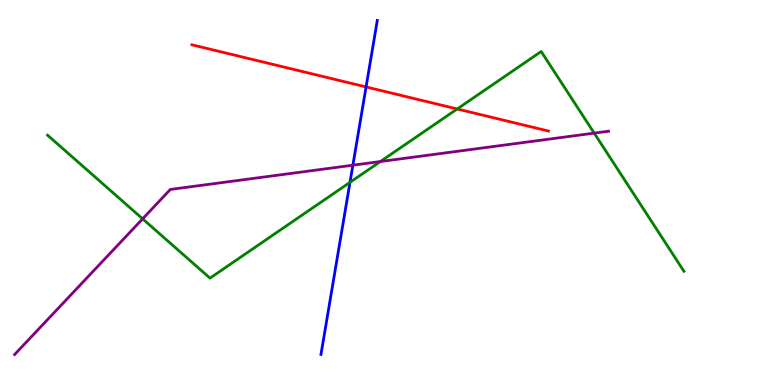[{'lines': ['blue', 'red'], 'intersections': [{'x': 4.72, 'y': 7.74}]}, {'lines': ['green', 'red'], 'intersections': [{'x': 5.9, 'y': 7.17}]}, {'lines': ['purple', 'red'], 'intersections': []}, {'lines': ['blue', 'green'], 'intersections': [{'x': 4.52, 'y': 5.26}]}, {'lines': ['blue', 'purple'], 'intersections': [{'x': 4.55, 'y': 5.71}]}, {'lines': ['green', 'purple'], 'intersections': [{'x': 1.84, 'y': 4.32}, {'x': 4.91, 'y': 5.8}, {'x': 7.67, 'y': 6.54}]}]